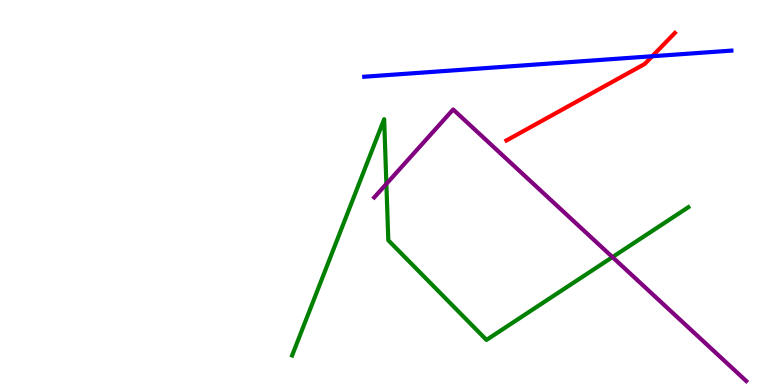[{'lines': ['blue', 'red'], 'intersections': [{'x': 8.42, 'y': 8.54}]}, {'lines': ['green', 'red'], 'intersections': []}, {'lines': ['purple', 'red'], 'intersections': []}, {'lines': ['blue', 'green'], 'intersections': []}, {'lines': ['blue', 'purple'], 'intersections': []}, {'lines': ['green', 'purple'], 'intersections': [{'x': 4.99, 'y': 5.22}, {'x': 7.9, 'y': 3.32}]}]